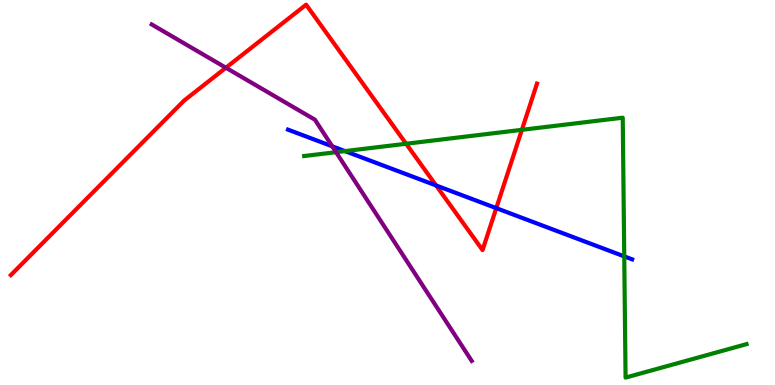[{'lines': ['blue', 'red'], 'intersections': [{'x': 5.63, 'y': 5.18}, {'x': 6.4, 'y': 4.59}]}, {'lines': ['green', 'red'], 'intersections': [{'x': 5.24, 'y': 6.27}, {'x': 6.73, 'y': 6.63}]}, {'lines': ['purple', 'red'], 'intersections': [{'x': 2.91, 'y': 8.24}]}, {'lines': ['blue', 'green'], 'intersections': [{'x': 4.45, 'y': 6.07}, {'x': 8.05, 'y': 3.34}]}, {'lines': ['blue', 'purple'], 'intersections': [{'x': 4.29, 'y': 6.2}]}, {'lines': ['green', 'purple'], 'intersections': [{'x': 4.34, 'y': 6.05}]}]